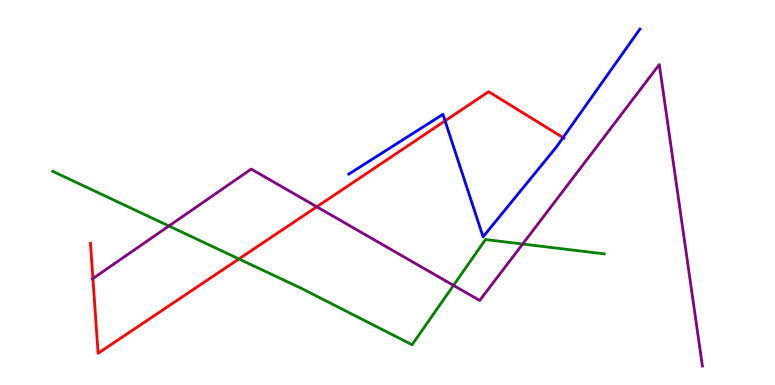[{'lines': ['blue', 'red'], 'intersections': [{'x': 5.74, 'y': 6.86}, {'x': 7.27, 'y': 6.43}]}, {'lines': ['green', 'red'], 'intersections': [{'x': 3.08, 'y': 3.27}]}, {'lines': ['purple', 'red'], 'intersections': [{'x': 1.2, 'y': 2.77}, {'x': 4.09, 'y': 4.63}]}, {'lines': ['blue', 'green'], 'intersections': []}, {'lines': ['blue', 'purple'], 'intersections': []}, {'lines': ['green', 'purple'], 'intersections': [{'x': 2.18, 'y': 4.13}, {'x': 5.85, 'y': 2.59}, {'x': 6.74, 'y': 3.66}]}]